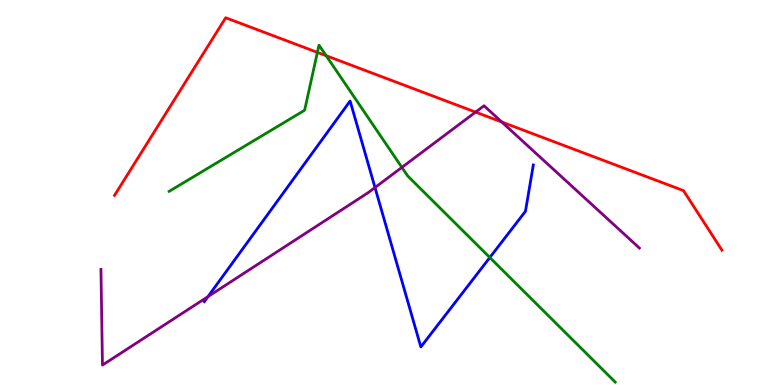[{'lines': ['blue', 'red'], 'intersections': []}, {'lines': ['green', 'red'], 'intersections': [{'x': 4.1, 'y': 8.64}, {'x': 4.21, 'y': 8.55}]}, {'lines': ['purple', 'red'], 'intersections': [{'x': 6.14, 'y': 7.09}, {'x': 6.47, 'y': 6.83}]}, {'lines': ['blue', 'green'], 'intersections': [{'x': 6.32, 'y': 3.31}]}, {'lines': ['blue', 'purple'], 'intersections': [{'x': 2.68, 'y': 2.3}, {'x': 4.84, 'y': 5.13}]}, {'lines': ['green', 'purple'], 'intersections': [{'x': 5.19, 'y': 5.65}]}]